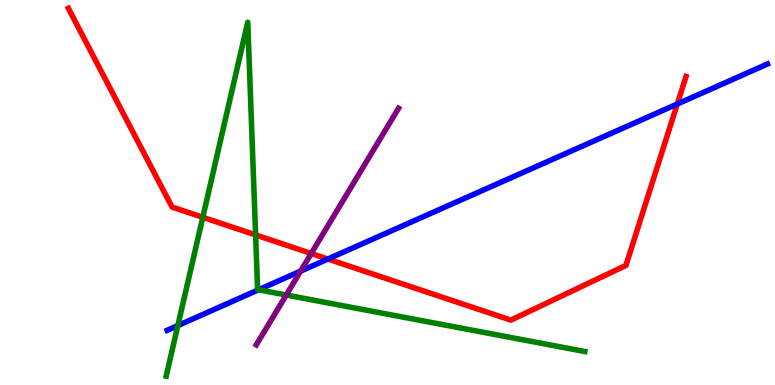[{'lines': ['blue', 'red'], 'intersections': [{'x': 4.23, 'y': 3.27}, {'x': 8.74, 'y': 7.3}]}, {'lines': ['green', 'red'], 'intersections': [{'x': 2.62, 'y': 4.36}, {'x': 3.3, 'y': 3.9}]}, {'lines': ['purple', 'red'], 'intersections': [{'x': 4.02, 'y': 3.42}]}, {'lines': ['blue', 'green'], 'intersections': [{'x': 2.29, 'y': 1.54}, {'x': 3.34, 'y': 2.47}]}, {'lines': ['blue', 'purple'], 'intersections': [{'x': 3.88, 'y': 2.96}]}, {'lines': ['green', 'purple'], 'intersections': [{'x': 3.69, 'y': 2.34}]}]